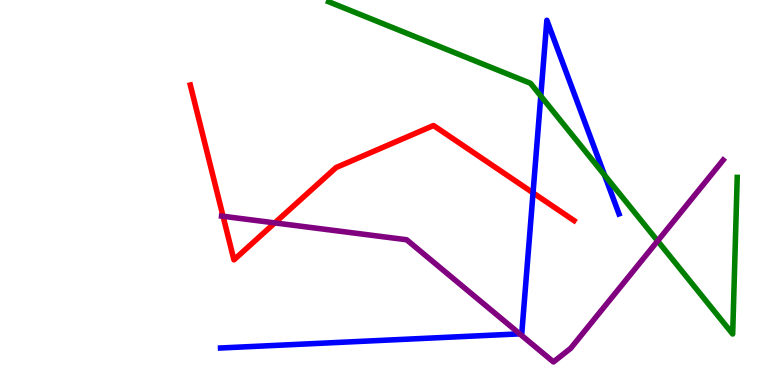[{'lines': ['blue', 'red'], 'intersections': [{'x': 6.88, 'y': 4.99}]}, {'lines': ['green', 'red'], 'intersections': []}, {'lines': ['purple', 'red'], 'intersections': [{'x': 2.88, 'y': 4.38}, {'x': 3.55, 'y': 4.21}]}, {'lines': ['blue', 'green'], 'intersections': [{'x': 6.98, 'y': 7.51}, {'x': 7.8, 'y': 5.45}]}, {'lines': ['blue', 'purple'], 'intersections': [{'x': 6.71, 'y': 1.33}]}, {'lines': ['green', 'purple'], 'intersections': [{'x': 8.49, 'y': 3.74}]}]